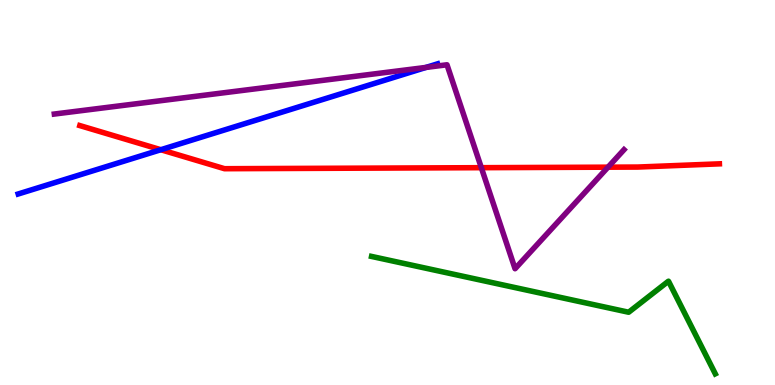[{'lines': ['blue', 'red'], 'intersections': [{'x': 2.08, 'y': 6.11}]}, {'lines': ['green', 'red'], 'intersections': []}, {'lines': ['purple', 'red'], 'intersections': [{'x': 6.21, 'y': 5.64}, {'x': 7.85, 'y': 5.66}]}, {'lines': ['blue', 'green'], 'intersections': []}, {'lines': ['blue', 'purple'], 'intersections': [{'x': 5.5, 'y': 8.25}]}, {'lines': ['green', 'purple'], 'intersections': []}]